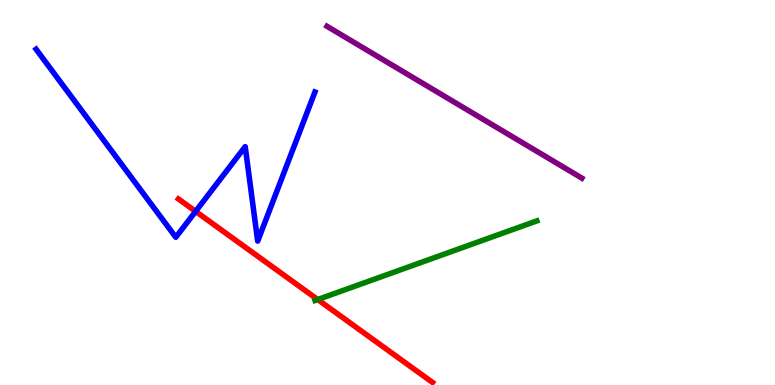[{'lines': ['blue', 'red'], 'intersections': [{'x': 2.52, 'y': 4.51}]}, {'lines': ['green', 'red'], 'intersections': [{'x': 4.1, 'y': 2.22}]}, {'lines': ['purple', 'red'], 'intersections': []}, {'lines': ['blue', 'green'], 'intersections': []}, {'lines': ['blue', 'purple'], 'intersections': []}, {'lines': ['green', 'purple'], 'intersections': []}]